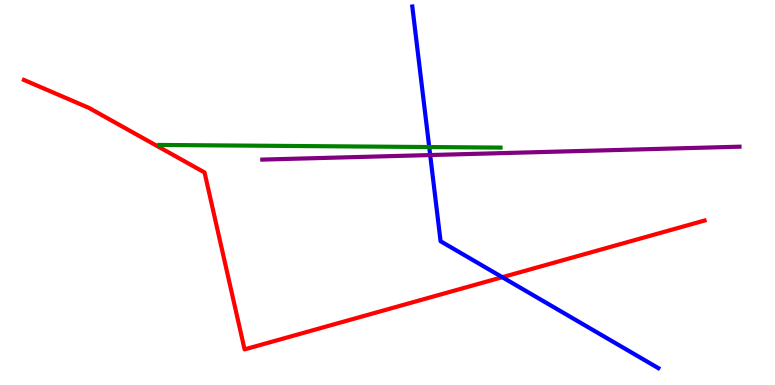[{'lines': ['blue', 'red'], 'intersections': [{'x': 6.48, 'y': 2.8}]}, {'lines': ['green', 'red'], 'intersections': []}, {'lines': ['purple', 'red'], 'intersections': []}, {'lines': ['blue', 'green'], 'intersections': [{'x': 5.54, 'y': 6.18}]}, {'lines': ['blue', 'purple'], 'intersections': [{'x': 5.55, 'y': 5.97}]}, {'lines': ['green', 'purple'], 'intersections': []}]